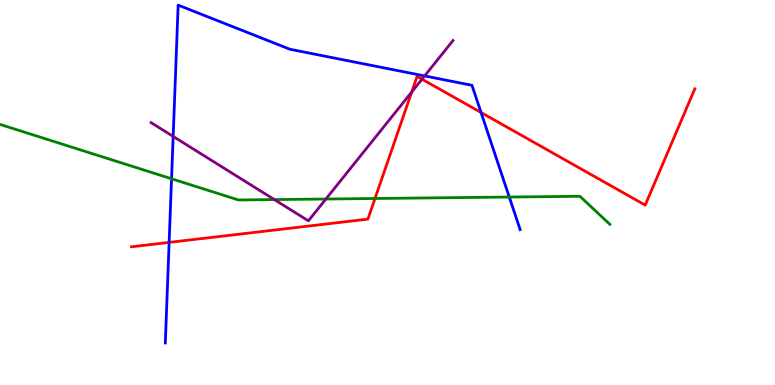[{'lines': ['blue', 'red'], 'intersections': [{'x': 2.18, 'y': 3.7}, {'x': 6.21, 'y': 7.08}]}, {'lines': ['green', 'red'], 'intersections': [{'x': 4.84, 'y': 4.84}]}, {'lines': ['purple', 'red'], 'intersections': [{'x': 5.31, 'y': 7.61}, {'x': 5.45, 'y': 7.94}]}, {'lines': ['blue', 'green'], 'intersections': [{'x': 2.21, 'y': 5.36}, {'x': 6.57, 'y': 4.88}]}, {'lines': ['blue', 'purple'], 'intersections': [{'x': 2.23, 'y': 6.46}, {'x': 5.48, 'y': 8.03}]}, {'lines': ['green', 'purple'], 'intersections': [{'x': 3.54, 'y': 4.82}, {'x': 4.21, 'y': 4.83}]}]